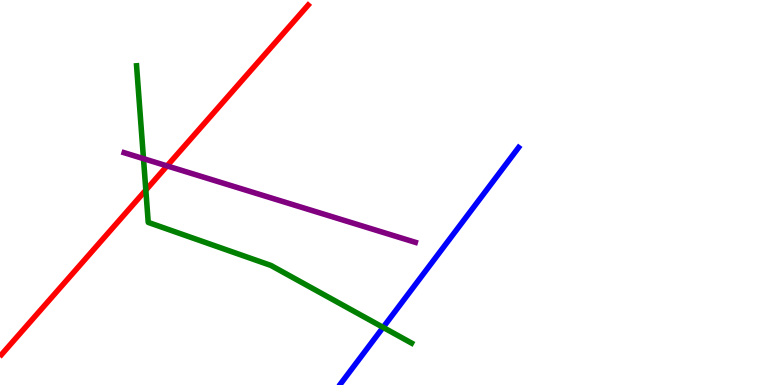[{'lines': ['blue', 'red'], 'intersections': []}, {'lines': ['green', 'red'], 'intersections': [{'x': 1.88, 'y': 5.06}]}, {'lines': ['purple', 'red'], 'intersections': [{'x': 2.16, 'y': 5.69}]}, {'lines': ['blue', 'green'], 'intersections': [{'x': 4.94, 'y': 1.5}]}, {'lines': ['blue', 'purple'], 'intersections': []}, {'lines': ['green', 'purple'], 'intersections': [{'x': 1.85, 'y': 5.88}]}]